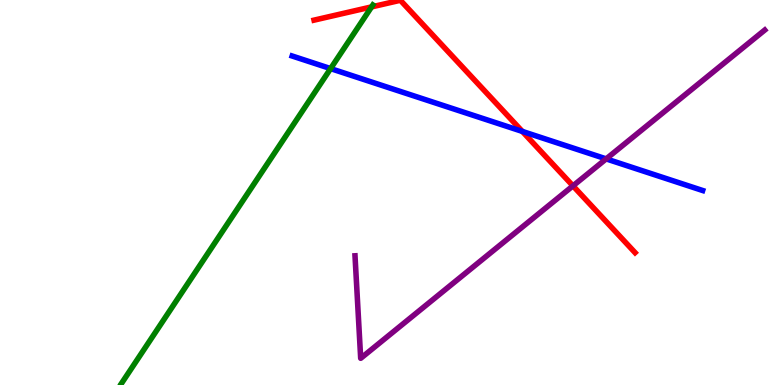[{'lines': ['blue', 'red'], 'intersections': [{'x': 6.74, 'y': 6.59}]}, {'lines': ['green', 'red'], 'intersections': [{'x': 4.79, 'y': 9.82}]}, {'lines': ['purple', 'red'], 'intersections': [{'x': 7.39, 'y': 5.17}]}, {'lines': ['blue', 'green'], 'intersections': [{'x': 4.27, 'y': 8.22}]}, {'lines': ['blue', 'purple'], 'intersections': [{'x': 7.82, 'y': 5.87}]}, {'lines': ['green', 'purple'], 'intersections': []}]